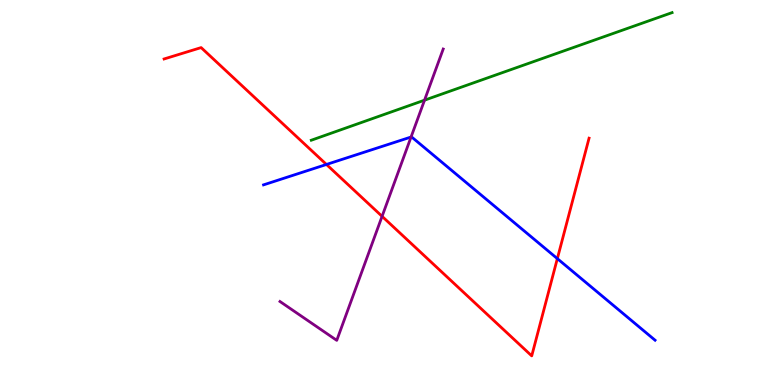[{'lines': ['blue', 'red'], 'intersections': [{'x': 4.21, 'y': 5.73}, {'x': 7.19, 'y': 3.28}]}, {'lines': ['green', 'red'], 'intersections': []}, {'lines': ['purple', 'red'], 'intersections': [{'x': 4.93, 'y': 4.38}]}, {'lines': ['blue', 'green'], 'intersections': []}, {'lines': ['blue', 'purple'], 'intersections': [{'x': 5.3, 'y': 6.44}]}, {'lines': ['green', 'purple'], 'intersections': [{'x': 5.48, 'y': 7.4}]}]